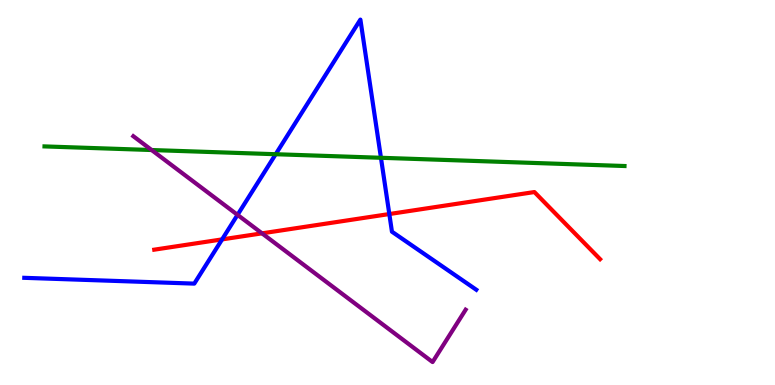[{'lines': ['blue', 'red'], 'intersections': [{'x': 2.87, 'y': 3.78}, {'x': 5.02, 'y': 4.44}]}, {'lines': ['green', 'red'], 'intersections': []}, {'lines': ['purple', 'red'], 'intersections': [{'x': 3.38, 'y': 3.94}]}, {'lines': ['blue', 'green'], 'intersections': [{'x': 3.56, 'y': 5.99}, {'x': 4.92, 'y': 5.9}]}, {'lines': ['blue', 'purple'], 'intersections': [{'x': 3.06, 'y': 4.42}]}, {'lines': ['green', 'purple'], 'intersections': [{'x': 1.96, 'y': 6.1}]}]